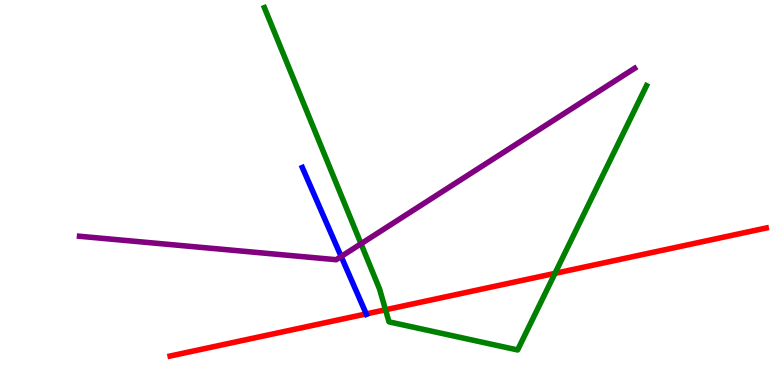[{'lines': ['blue', 'red'], 'intersections': [{'x': 4.73, 'y': 1.85}]}, {'lines': ['green', 'red'], 'intersections': [{'x': 4.97, 'y': 1.95}, {'x': 7.16, 'y': 2.9}]}, {'lines': ['purple', 'red'], 'intersections': []}, {'lines': ['blue', 'green'], 'intersections': []}, {'lines': ['blue', 'purple'], 'intersections': [{'x': 4.4, 'y': 3.34}]}, {'lines': ['green', 'purple'], 'intersections': [{'x': 4.66, 'y': 3.67}]}]